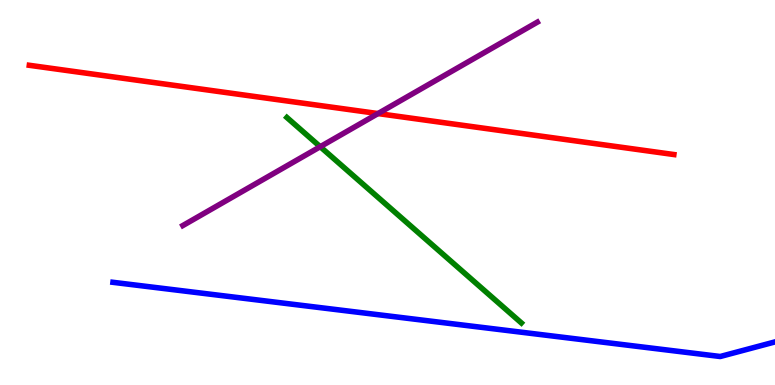[{'lines': ['blue', 'red'], 'intersections': []}, {'lines': ['green', 'red'], 'intersections': []}, {'lines': ['purple', 'red'], 'intersections': [{'x': 4.88, 'y': 7.05}]}, {'lines': ['blue', 'green'], 'intersections': []}, {'lines': ['blue', 'purple'], 'intersections': []}, {'lines': ['green', 'purple'], 'intersections': [{'x': 4.13, 'y': 6.19}]}]